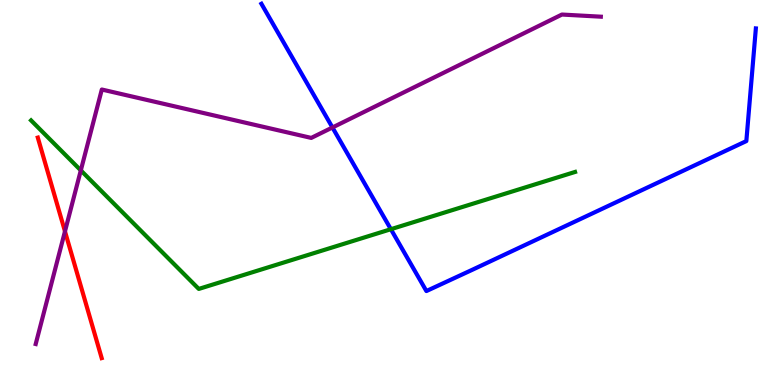[{'lines': ['blue', 'red'], 'intersections': []}, {'lines': ['green', 'red'], 'intersections': []}, {'lines': ['purple', 'red'], 'intersections': [{'x': 0.838, 'y': 3.99}]}, {'lines': ['blue', 'green'], 'intersections': [{'x': 5.04, 'y': 4.05}]}, {'lines': ['blue', 'purple'], 'intersections': [{'x': 4.29, 'y': 6.69}]}, {'lines': ['green', 'purple'], 'intersections': [{'x': 1.04, 'y': 5.57}]}]